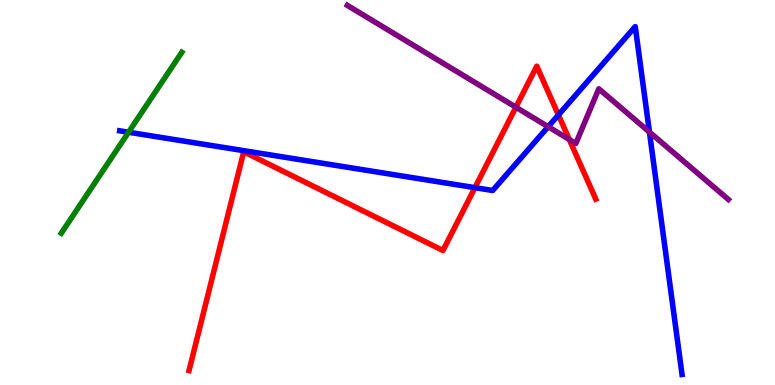[{'lines': ['blue', 'red'], 'intersections': [{'x': 6.13, 'y': 5.13}, {'x': 7.21, 'y': 7.01}]}, {'lines': ['green', 'red'], 'intersections': []}, {'lines': ['purple', 'red'], 'intersections': [{'x': 6.66, 'y': 7.22}, {'x': 7.35, 'y': 6.38}]}, {'lines': ['blue', 'green'], 'intersections': [{'x': 1.66, 'y': 6.57}]}, {'lines': ['blue', 'purple'], 'intersections': [{'x': 7.07, 'y': 6.71}, {'x': 8.38, 'y': 6.57}]}, {'lines': ['green', 'purple'], 'intersections': []}]